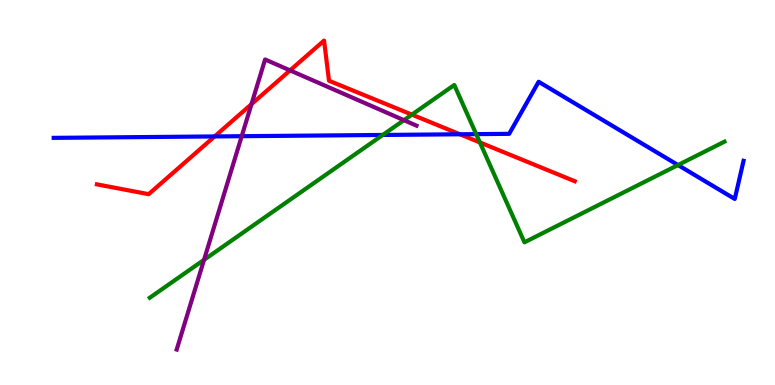[{'lines': ['blue', 'red'], 'intersections': [{'x': 2.77, 'y': 6.46}, {'x': 5.93, 'y': 6.51}]}, {'lines': ['green', 'red'], 'intersections': [{'x': 5.31, 'y': 7.02}, {'x': 6.19, 'y': 6.3}]}, {'lines': ['purple', 'red'], 'intersections': [{'x': 3.24, 'y': 7.29}, {'x': 3.74, 'y': 8.17}]}, {'lines': ['blue', 'green'], 'intersections': [{'x': 4.94, 'y': 6.49}, {'x': 6.14, 'y': 6.52}, {'x': 8.75, 'y': 5.71}]}, {'lines': ['blue', 'purple'], 'intersections': [{'x': 3.12, 'y': 6.46}]}, {'lines': ['green', 'purple'], 'intersections': [{'x': 2.63, 'y': 3.25}, {'x': 5.21, 'y': 6.88}]}]